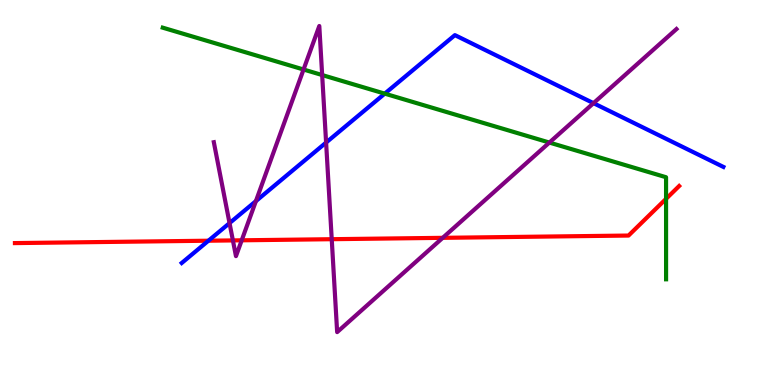[{'lines': ['blue', 'red'], 'intersections': [{'x': 2.69, 'y': 3.75}]}, {'lines': ['green', 'red'], 'intersections': [{'x': 8.59, 'y': 4.84}]}, {'lines': ['purple', 'red'], 'intersections': [{'x': 3.01, 'y': 3.76}, {'x': 3.12, 'y': 3.76}, {'x': 4.28, 'y': 3.79}, {'x': 5.71, 'y': 3.82}]}, {'lines': ['blue', 'green'], 'intersections': [{'x': 4.96, 'y': 7.57}]}, {'lines': ['blue', 'purple'], 'intersections': [{'x': 2.96, 'y': 4.21}, {'x': 3.3, 'y': 4.78}, {'x': 4.21, 'y': 6.3}, {'x': 7.66, 'y': 7.32}]}, {'lines': ['green', 'purple'], 'intersections': [{'x': 3.92, 'y': 8.19}, {'x': 4.16, 'y': 8.05}, {'x': 7.09, 'y': 6.3}]}]